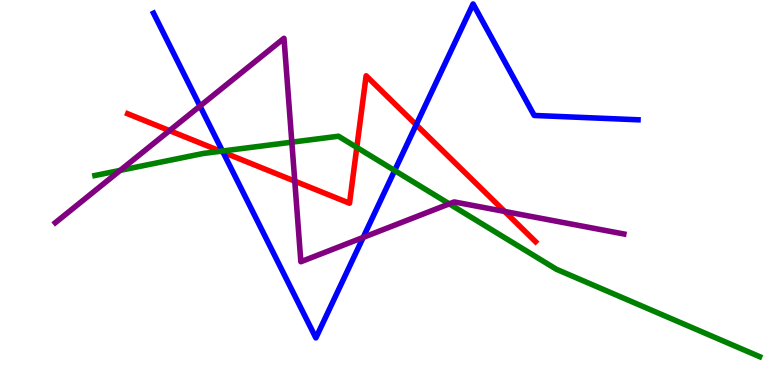[{'lines': ['blue', 'red'], 'intersections': [{'x': 2.88, 'y': 6.05}, {'x': 5.37, 'y': 6.76}]}, {'lines': ['green', 'red'], 'intersections': [{'x': 2.85, 'y': 6.07}, {'x': 4.6, 'y': 6.17}]}, {'lines': ['purple', 'red'], 'intersections': [{'x': 2.19, 'y': 6.61}, {'x': 3.8, 'y': 5.3}, {'x': 6.51, 'y': 4.51}]}, {'lines': ['blue', 'green'], 'intersections': [{'x': 2.87, 'y': 6.08}, {'x': 5.09, 'y': 5.57}]}, {'lines': ['blue', 'purple'], 'intersections': [{'x': 2.58, 'y': 7.25}, {'x': 4.69, 'y': 3.83}]}, {'lines': ['green', 'purple'], 'intersections': [{'x': 1.55, 'y': 5.57}, {'x': 3.77, 'y': 6.31}, {'x': 5.8, 'y': 4.71}]}]